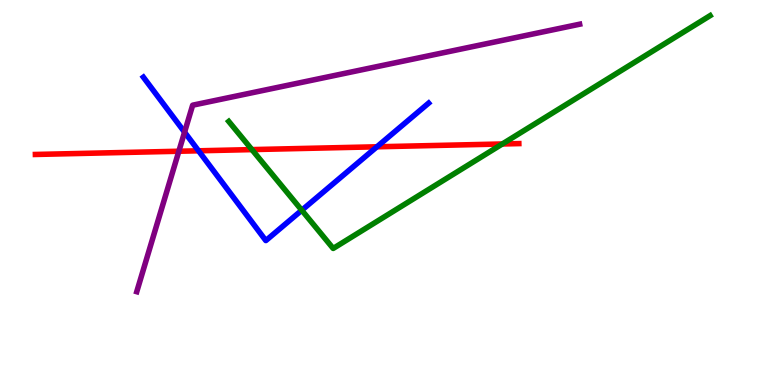[{'lines': ['blue', 'red'], 'intersections': [{'x': 2.56, 'y': 6.08}, {'x': 4.86, 'y': 6.19}]}, {'lines': ['green', 'red'], 'intersections': [{'x': 3.25, 'y': 6.11}, {'x': 6.48, 'y': 6.26}]}, {'lines': ['purple', 'red'], 'intersections': [{'x': 2.31, 'y': 6.07}]}, {'lines': ['blue', 'green'], 'intersections': [{'x': 3.89, 'y': 4.54}]}, {'lines': ['blue', 'purple'], 'intersections': [{'x': 2.38, 'y': 6.57}]}, {'lines': ['green', 'purple'], 'intersections': []}]